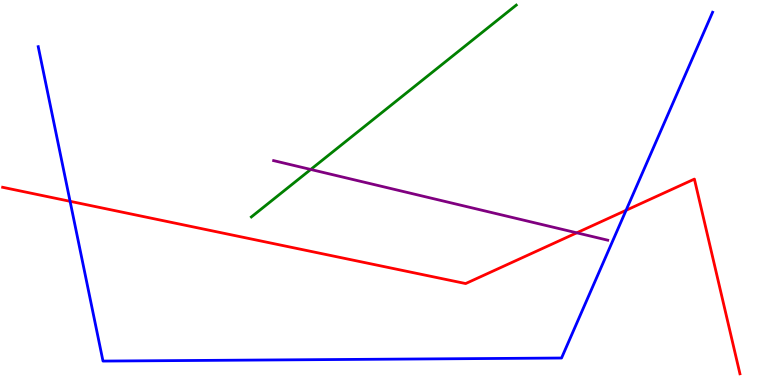[{'lines': ['blue', 'red'], 'intersections': [{'x': 0.904, 'y': 4.77}, {'x': 8.08, 'y': 4.54}]}, {'lines': ['green', 'red'], 'intersections': []}, {'lines': ['purple', 'red'], 'intersections': [{'x': 7.44, 'y': 3.95}]}, {'lines': ['blue', 'green'], 'intersections': []}, {'lines': ['blue', 'purple'], 'intersections': []}, {'lines': ['green', 'purple'], 'intersections': [{'x': 4.01, 'y': 5.6}]}]